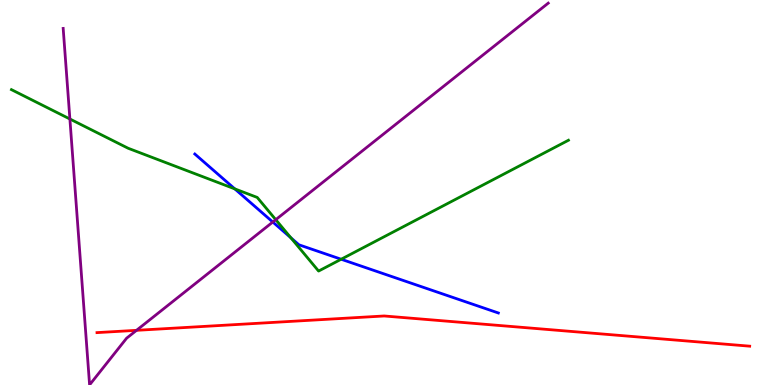[{'lines': ['blue', 'red'], 'intersections': []}, {'lines': ['green', 'red'], 'intersections': []}, {'lines': ['purple', 'red'], 'intersections': [{'x': 1.76, 'y': 1.42}]}, {'lines': ['blue', 'green'], 'intersections': [{'x': 3.03, 'y': 5.09}, {'x': 3.75, 'y': 3.82}, {'x': 4.4, 'y': 3.27}]}, {'lines': ['blue', 'purple'], 'intersections': [{'x': 3.52, 'y': 4.23}]}, {'lines': ['green', 'purple'], 'intersections': [{'x': 0.902, 'y': 6.91}, {'x': 3.56, 'y': 4.29}]}]